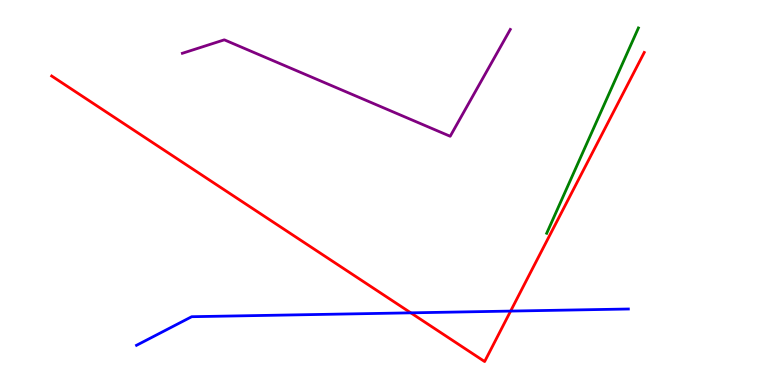[{'lines': ['blue', 'red'], 'intersections': [{'x': 5.3, 'y': 1.87}, {'x': 6.59, 'y': 1.92}]}, {'lines': ['green', 'red'], 'intersections': []}, {'lines': ['purple', 'red'], 'intersections': []}, {'lines': ['blue', 'green'], 'intersections': []}, {'lines': ['blue', 'purple'], 'intersections': []}, {'lines': ['green', 'purple'], 'intersections': []}]